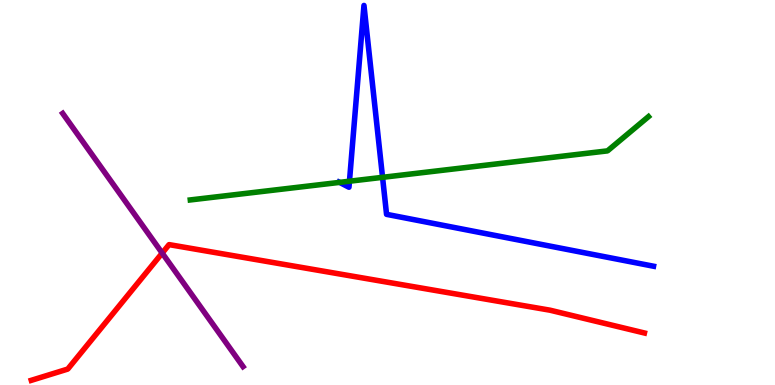[{'lines': ['blue', 'red'], 'intersections': []}, {'lines': ['green', 'red'], 'intersections': []}, {'lines': ['purple', 'red'], 'intersections': [{'x': 2.09, 'y': 3.43}]}, {'lines': ['blue', 'green'], 'intersections': [{'x': 4.38, 'y': 5.26}, {'x': 4.51, 'y': 5.29}, {'x': 4.94, 'y': 5.39}]}, {'lines': ['blue', 'purple'], 'intersections': []}, {'lines': ['green', 'purple'], 'intersections': []}]